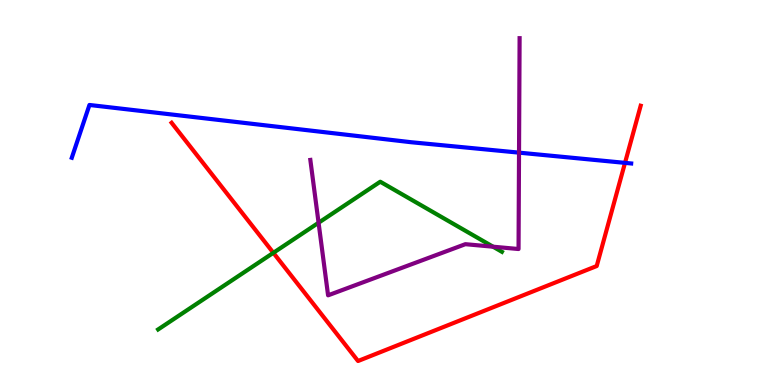[{'lines': ['blue', 'red'], 'intersections': [{'x': 8.06, 'y': 5.77}]}, {'lines': ['green', 'red'], 'intersections': [{'x': 3.53, 'y': 3.43}]}, {'lines': ['purple', 'red'], 'intersections': []}, {'lines': ['blue', 'green'], 'intersections': []}, {'lines': ['blue', 'purple'], 'intersections': [{'x': 6.7, 'y': 6.04}]}, {'lines': ['green', 'purple'], 'intersections': [{'x': 4.11, 'y': 4.21}, {'x': 6.36, 'y': 3.59}]}]